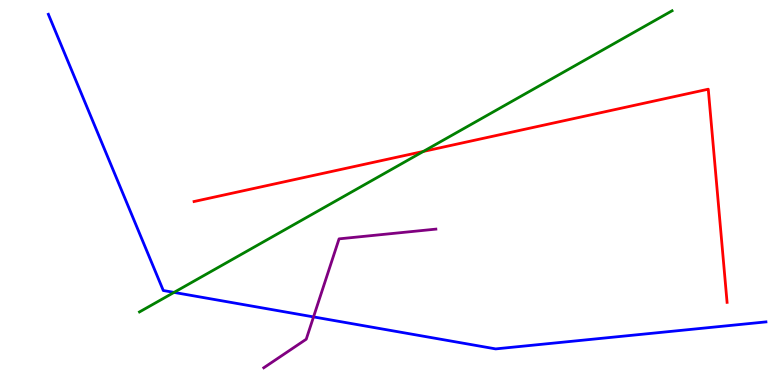[{'lines': ['blue', 'red'], 'intersections': []}, {'lines': ['green', 'red'], 'intersections': [{'x': 5.46, 'y': 6.07}]}, {'lines': ['purple', 'red'], 'intersections': []}, {'lines': ['blue', 'green'], 'intersections': [{'x': 2.25, 'y': 2.41}]}, {'lines': ['blue', 'purple'], 'intersections': [{'x': 4.05, 'y': 1.77}]}, {'lines': ['green', 'purple'], 'intersections': []}]